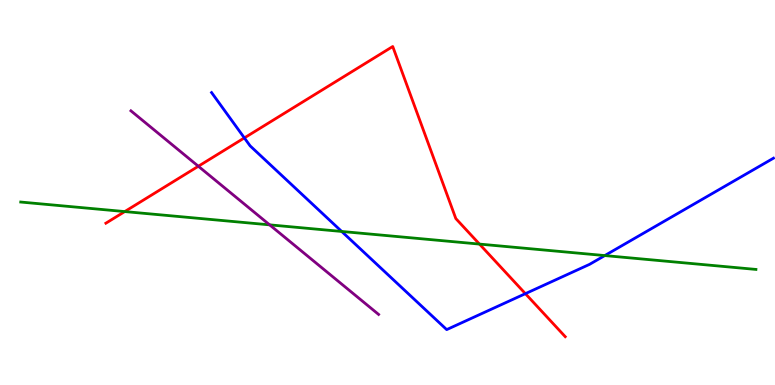[{'lines': ['blue', 'red'], 'intersections': [{'x': 3.15, 'y': 6.42}, {'x': 6.78, 'y': 2.37}]}, {'lines': ['green', 'red'], 'intersections': [{'x': 1.61, 'y': 4.5}, {'x': 6.19, 'y': 3.66}]}, {'lines': ['purple', 'red'], 'intersections': [{'x': 2.56, 'y': 5.68}]}, {'lines': ['blue', 'green'], 'intersections': [{'x': 4.41, 'y': 3.99}, {'x': 7.8, 'y': 3.36}]}, {'lines': ['blue', 'purple'], 'intersections': []}, {'lines': ['green', 'purple'], 'intersections': [{'x': 3.48, 'y': 4.16}]}]